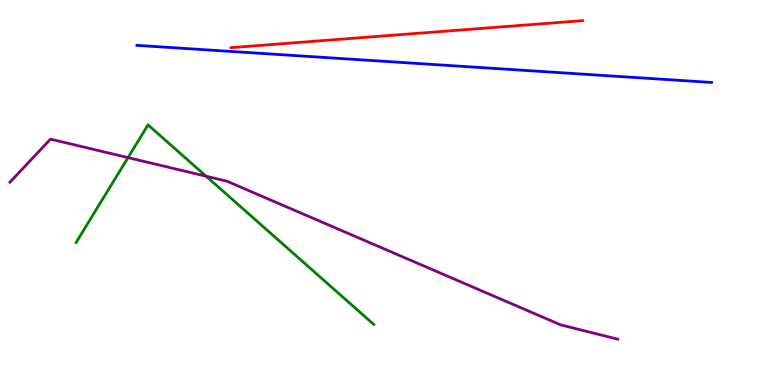[{'lines': ['blue', 'red'], 'intersections': []}, {'lines': ['green', 'red'], 'intersections': []}, {'lines': ['purple', 'red'], 'intersections': []}, {'lines': ['blue', 'green'], 'intersections': []}, {'lines': ['blue', 'purple'], 'intersections': []}, {'lines': ['green', 'purple'], 'intersections': [{'x': 1.65, 'y': 5.91}, {'x': 2.66, 'y': 5.42}]}]